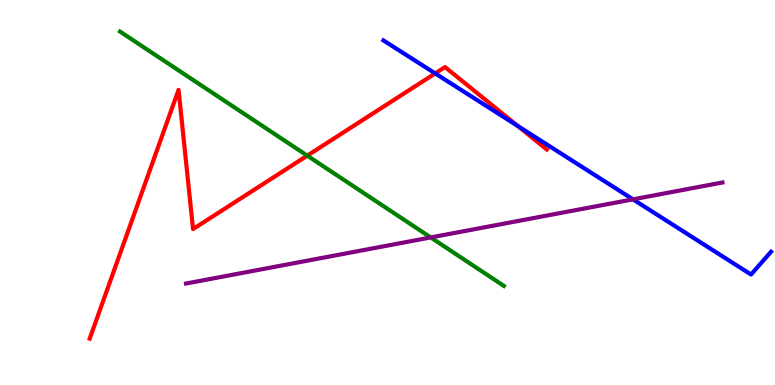[{'lines': ['blue', 'red'], 'intersections': [{'x': 5.62, 'y': 8.09}, {'x': 6.68, 'y': 6.73}]}, {'lines': ['green', 'red'], 'intersections': [{'x': 3.96, 'y': 5.96}]}, {'lines': ['purple', 'red'], 'intersections': []}, {'lines': ['blue', 'green'], 'intersections': []}, {'lines': ['blue', 'purple'], 'intersections': [{'x': 8.17, 'y': 4.82}]}, {'lines': ['green', 'purple'], 'intersections': [{'x': 5.56, 'y': 3.83}]}]